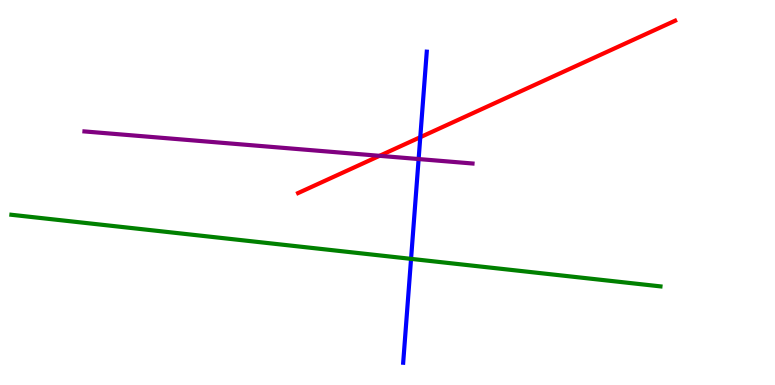[{'lines': ['blue', 'red'], 'intersections': [{'x': 5.42, 'y': 6.44}]}, {'lines': ['green', 'red'], 'intersections': []}, {'lines': ['purple', 'red'], 'intersections': [{'x': 4.9, 'y': 5.95}]}, {'lines': ['blue', 'green'], 'intersections': [{'x': 5.3, 'y': 3.28}]}, {'lines': ['blue', 'purple'], 'intersections': [{'x': 5.4, 'y': 5.87}]}, {'lines': ['green', 'purple'], 'intersections': []}]